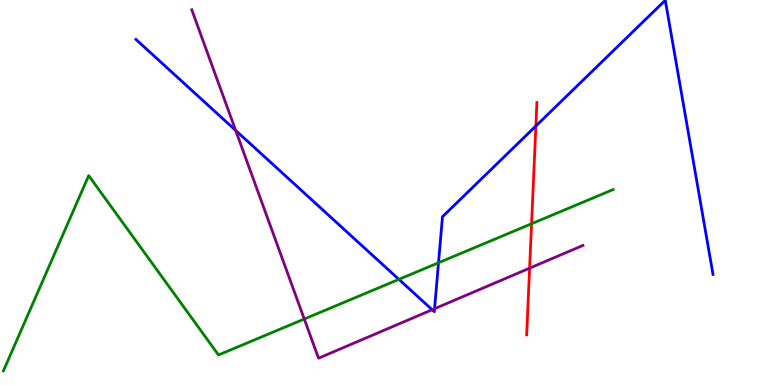[{'lines': ['blue', 'red'], 'intersections': [{'x': 6.91, 'y': 6.73}]}, {'lines': ['green', 'red'], 'intersections': [{'x': 6.86, 'y': 4.19}]}, {'lines': ['purple', 'red'], 'intersections': [{'x': 6.83, 'y': 3.03}]}, {'lines': ['blue', 'green'], 'intersections': [{'x': 5.15, 'y': 2.74}, {'x': 5.66, 'y': 3.18}]}, {'lines': ['blue', 'purple'], 'intersections': [{'x': 3.04, 'y': 6.61}, {'x': 5.58, 'y': 1.95}, {'x': 5.61, 'y': 1.98}]}, {'lines': ['green', 'purple'], 'intersections': [{'x': 3.93, 'y': 1.71}]}]